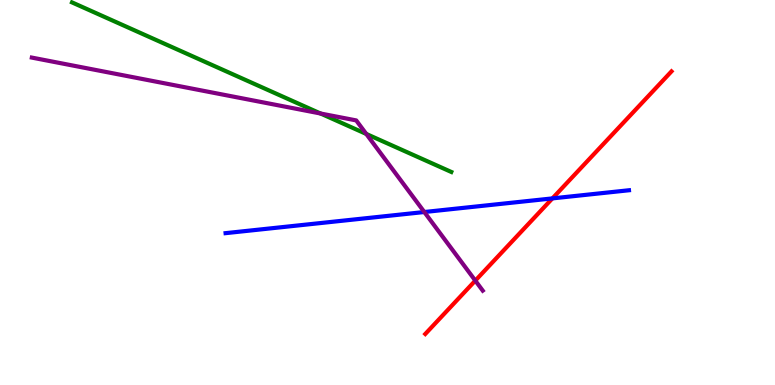[{'lines': ['blue', 'red'], 'intersections': [{'x': 7.13, 'y': 4.85}]}, {'lines': ['green', 'red'], 'intersections': []}, {'lines': ['purple', 'red'], 'intersections': [{'x': 6.13, 'y': 2.71}]}, {'lines': ['blue', 'green'], 'intersections': []}, {'lines': ['blue', 'purple'], 'intersections': [{'x': 5.48, 'y': 4.49}]}, {'lines': ['green', 'purple'], 'intersections': [{'x': 4.14, 'y': 7.05}, {'x': 4.73, 'y': 6.52}]}]